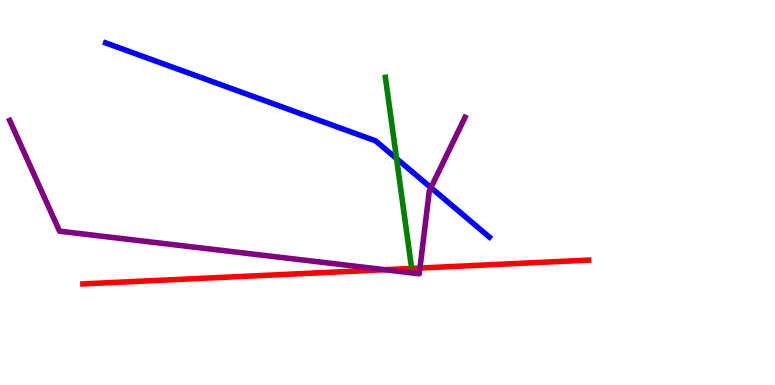[{'lines': ['blue', 'red'], 'intersections': []}, {'lines': ['green', 'red'], 'intersections': []}, {'lines': ['purple', 'red'], 'intersections': [{'x': 4.97, 'y': 2.99}, {'x': 5.42, 'y': 3.04}]}, {'lines': ['blue', 'green'], 'intersections': [{'x': 5.12, 'y': 5.88}]}, {'lines': ['blue', 'purple'], 'intersections': [{'x': 5.56, 'y': 5.13}]}, {'lines': ['green', 'purple'], 'intersections': []}]